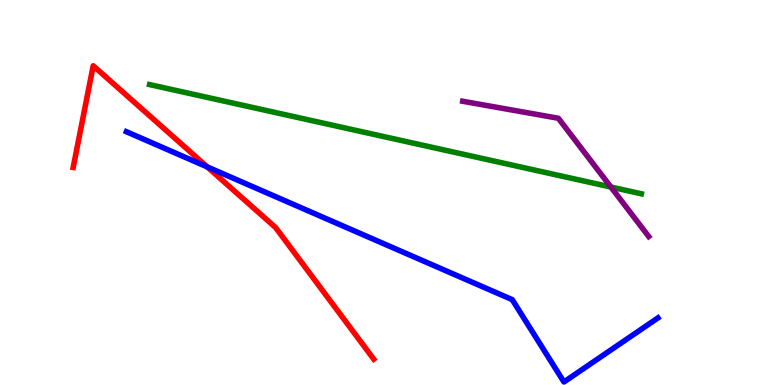[{'lines': ['blue', 'red'], 'intersections': [{'x': 2.67, 'y': 5.67}]}, {'lines': ['green', 'red'], 'intersections': []}, {'lines': ['purple', 'red'], 'intersections': []}, {'lines': ['blue', 'green'], 'intersections': []}, {'lines': ['blue', 'purple'], 'intersections': []}, {'lines': ['green', 'purple'], 'intersections': [{'x': 7.88, 'y': 5.14}]}]